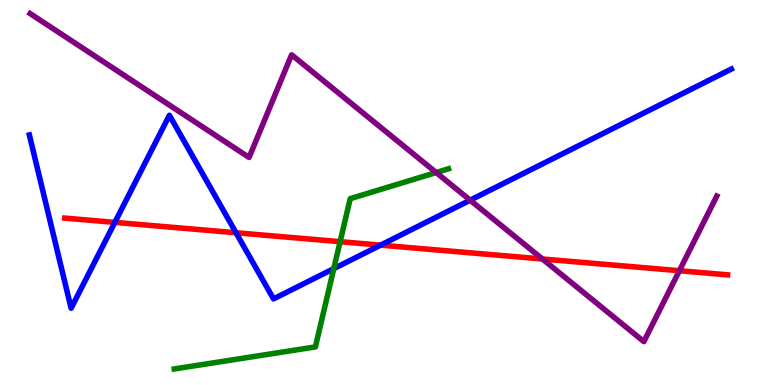[{'lines': ['blue', 'red'], 'intersections': [{'x': 1.48, 'y': 4.22}, {'x': 3.05, 'y': 3.95}, {'x': 4.91, 'y': 3.63}]}, {'lines': ['green', 'red'], 'intersections': [{'x': 4.39, 'y': 3.72}]}, {'lines': ['purple', 'red'], 'intersections': [{'x': 7.0, 'y': 3.27}, {'x': 8.77, 'y': 2.97}]}, {'lines': ['blue', 'green'], 'intersections': [{'x': 4.31, 'y': 3.02}]}, {'lines': ['blue', 'purple'], 'intersections': [{'x': 6.07, 'y': 4.8}]}, {'lines': ['green', 'purple'], 'intersections': [{'x': 5.63, 'y': 5.52}]}]